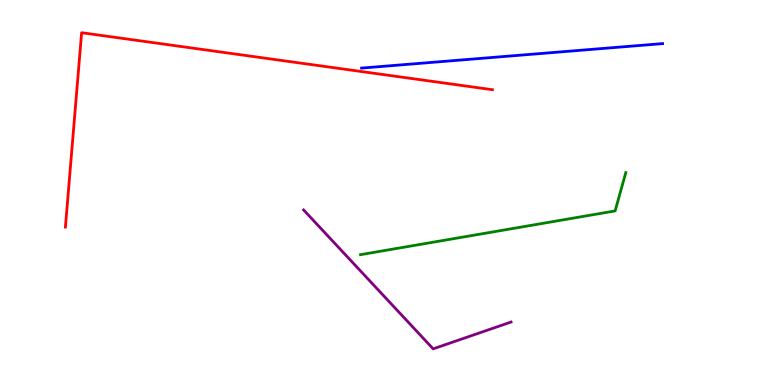[{'lines': ['blue', 'red'], 'intersections': []}, {'lines': ['green', 'red'], 'intersections': []}, {'lines': ['purple', 'red'], 'intersections': []}, {'lines': ['blue', 'green'], 'intersections': []}, {'lines': ['blue', 'purple'], 'intersections': []}, {'lines': ['green', 'purple'], 'intersections': []}]